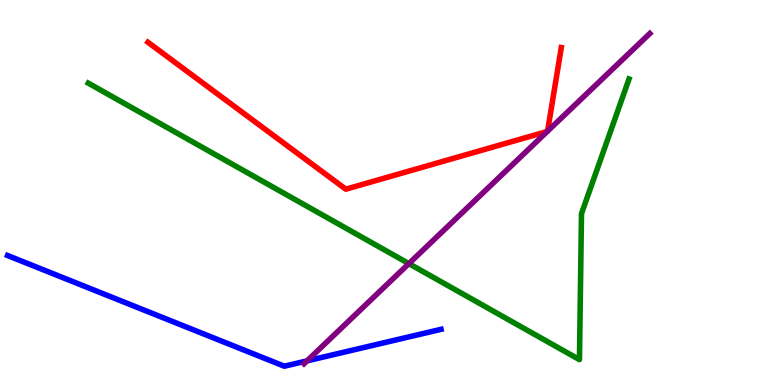[{'lines': ['blue', 'red'], 'intersections': []}, {'lines': ['green', 'red'], 'intersections': []}, {'lines': ['purple', 'red'], 'intersections': [{'x': 7.06, 'y': 6.59}, {'x': 7.07, 'y': 6.59}]}, {'lines': ['blue', 'green'], 'intersections': []}, {'lines': ['blue', 'purple'], 'intersections': [{'x': 3.96, 'y': 0.627}]}, {'lines': ['green', 'purple'], 'intersections': [{'x': 5.28, 'y': 3.15}]}]